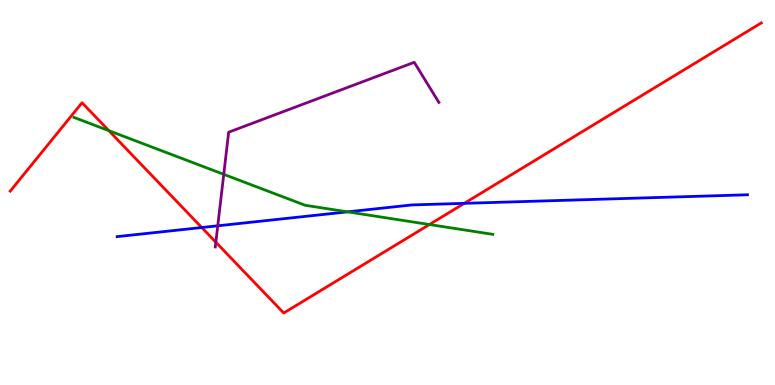[{'lines': ['blue', 'red'], 'intersections': [{'x': 2.6, 'y': 4.09}, {'x': 5.99, 'y': 4.72}]}, {'lines': ['green', 'red'], 'intersections': [{'x': 1.4, 'y': 6.61}, {'x': 5.54, 'y': 4.17}]}, {'lines': ['purple', 'red'], 'intersections': [{'x': 2.79, 'y': 3.71}]}, {'lines': ['blue', 'green'], 'intersections': [{'x': 4.48, 'y': 4.5}]}, {'lines': ['blue', 'purple'], 'intersections': [{'x': 2.81, 'y': 4.13}]}, {'lines': ['green', 'purple'], 'intersections': [{'x': 2.89, 'y': 5.47}]}]